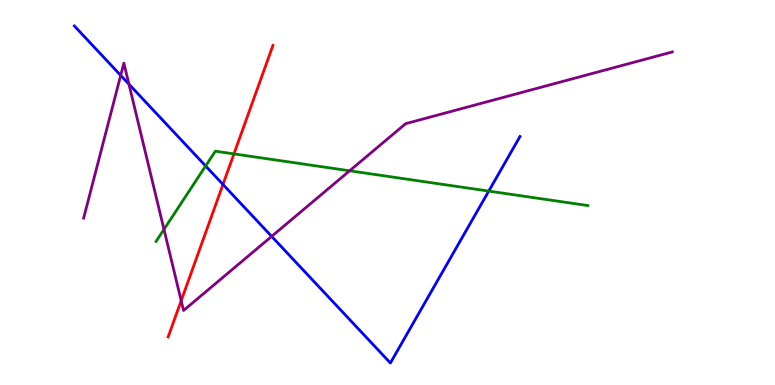[{'lines': ['blue', 'red'], 'intersections': [{'x': 2.88, 'y': 5.21}]}, {'lines': ['green', 'red'], 'intersections': [{'x': 3.02, 'y': 6.0}]}, {'lines': ['purple', 'red'], 'intersections': [{'x': 2.34, 'y': 2.19}]}, {'lines': ['blue', 'green'], 'intersections': [{'x': 2.65, 'y': 5.69}, {'x': 6.31, 'y': 5.04}]}, {'lines': ['blue', 'purple'], 'intersections': [{'x': 1.56, 'y': 8.04}, {'x': 1.66, 'y': 7.81}, {'x': 3.51, 'y': 3.86}]}, {'lines': ['green', 'purple'], 'intersections': [{'x': 2.12, 'y': 4.04}, {'x': 4.51, 'y': 5.56}]}]